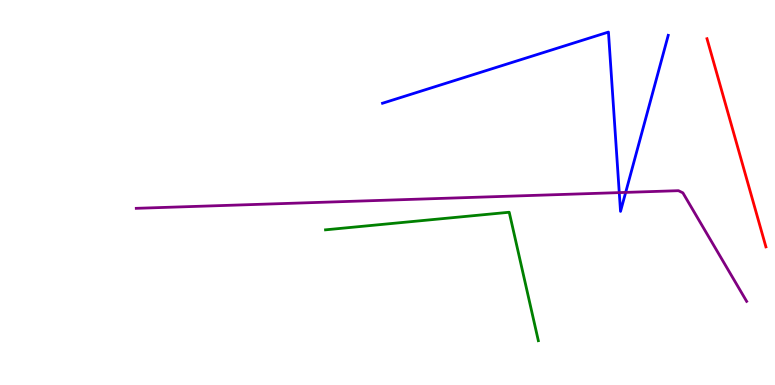[{'lines': ['blue', 'red'], 'intersections': []}, {'lines': ['green', 'red'], 'intersections': []}, {'lines': ['purple', 'red'], 'intersections': []}, {'lines': ['blue', 'green'], 'intersections': []}, {'lines': ['blue', 'purple'], 'intersections': [{'x': 7.99, 'y': 5.0}, {'x': 8.07, 'y': 5.0}]}, {'lines': ['green', 'purple'], 'intersections': []}]